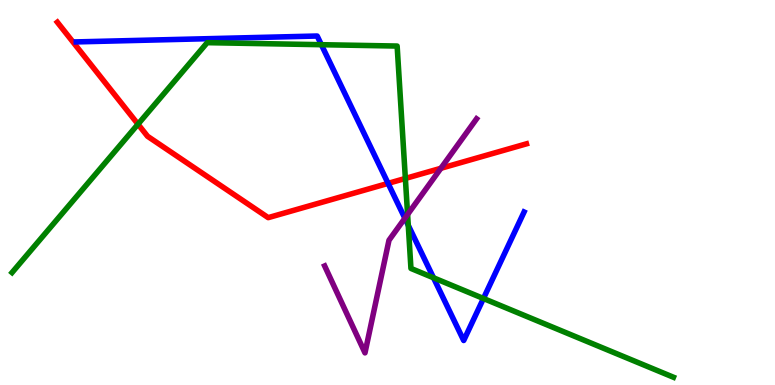[{'lines': ['blue', 'red'], 'intersections': [{'x': 5.01, 'y': 5.24}]}, {'lines': ['green', 'red'], 'intersections': [{'x': 1.78, 'y': 6.77}, {'x': 5.23, 'y': 5.37}]}, {'lines': ['purple', 'red'], 'intersections': [{'x': 5.69, 'y': 5.63}]}, {'lines': ['blue', 'green'], 'intersections': [{'x': 4.15, 'y': 8.84}, {'x': 5.27, 'y': 4.15}, {'x': 5.59, 'y': 2.78}, {'x': 6.24, 'y': 2.25}]}, {'lines': ['blue', 'purple'], 'intersections': [{'x': 5.22, 'y': 4.33}]}, {'lines': ['green', 'purple'], 'intersections': [{'x': 5.26, 'y': 4.43}]}]